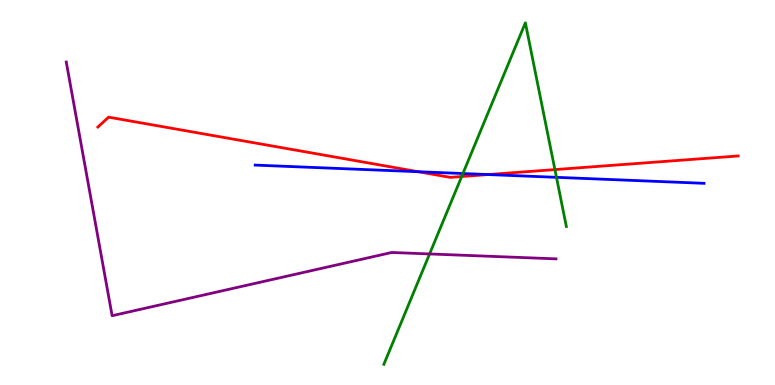[{'lines': ['blue', 'red'], 'intersections': [{'x': 5.4, 'y': 5.54}, {'x': 6.3, 'y': 5.47}]}, {'lines': ['green', 'red'], 'intersections': [{'x': 5.96, 'y': 5.42}, {'x': 7.16, 'y': 5.6}]}, {'lines': ['purple', 'red'], 'intersections': []}, {'lines': ['blue', 'green'], 'intersections': [{'x': 5.97, 'y': 5.49}, {'x': 7.18, 'y': 5.39}]}, {'lines': ['blue', 'purple'], 'intersections': []}, {'lines': ['green', 'purple'], 'intersections': [{'x': 5.54, 'y': 3.4}]}]